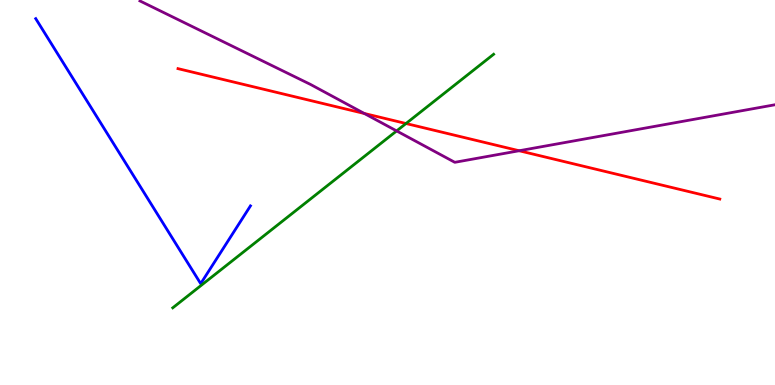[{'lines': ['blue', 'red'], 'intersections': []}, {'lines': ['green', 'red'], 'intersections': [{'x': 5.24, 'y': 6.79}]}, {'lines': ['purple', 'red'], 'intersections': [{'x': 4.7, 'y': 7.05}, {'x': 6.7, 'y': 6.08}]}, {'lines': ['blue', 'green'], 'intersections': []}, {'lines': ['blue', 'purple'], 'intersections': []}, {'lines': ['green', 'purple'], 'intersections': [{'x': 5.12, 'y': 6.6}]}]